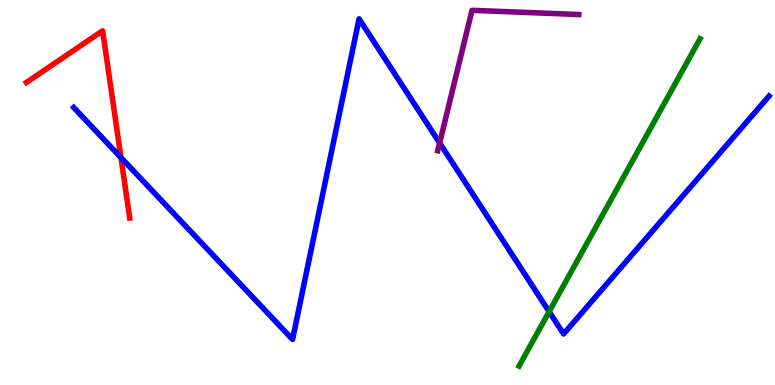[{'lines': ['blue', 'red'], 'intersections': [{'x': 1.56, 'y': 5.91}]}, {'lines': ['green', 'red'], 'intersections': []}, {'lines': ['purple', 'red'], 'intersections': []}, {'lines': ['blue', 'green'], 'intersections': [{'x': 7.09, 'y': 1.91}]}, {'lines': ['blue', 'purple'], 'intersections': [{'x': 5.67, 'y': 6.29}]}, {'lines': ['green', 'purple'], 'intersections': []}]